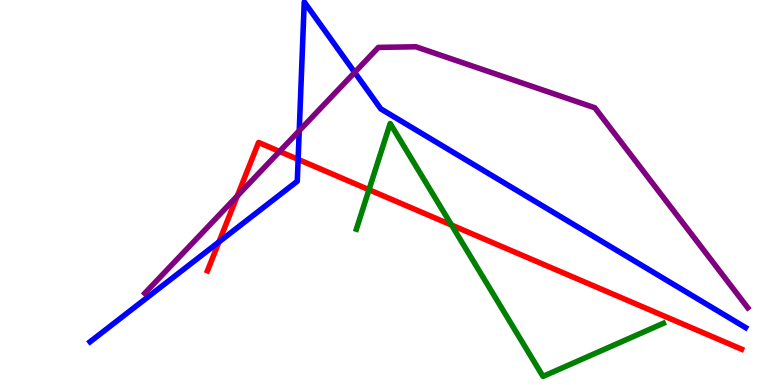[{'lines': ['blue', 'red'], 'intersections': [{'x': 2.83, 'y': 3.72}, {'x': 3.85, 'y': 5.86}]}, {'lines': ['green', 'red'], 'intersections': [{'x': 4.76, 'y': 5.07}, {'x': 5.83, 'y': 4.15}]}, {'lines': ['purple', 'red'], 'intersections': [{'x': 3.06, 'y': 4.91}, {'x': 3.61, 'y': 6.07}]}, {'lines': ['blue', 'green'], 'intersections': []}, {'lines': ['blue', 'purple'], 'intersections': [{'x': 3.86, 'y': 6.6}, {'x': 4.58, 'y': 8.12}]}, {'lines': ['green', 'purple'], 'intersections': []}]